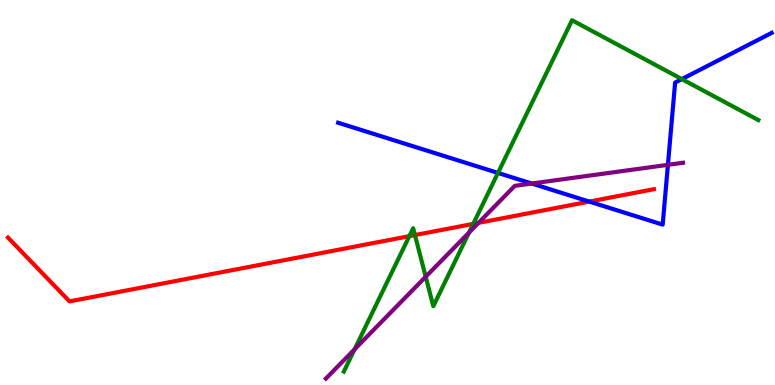[{'lines': ['blue', 'red'], 'intersections': [{'x': 7.6, 'y': 4.76}]}, {'lines': ['green', 'red'], 'intersections': [{'x': 5.28, 'y': 3.87}, {'x': 5.35, 'y': 3.89}, {'x': 6.11, 'y': 4.19}]}, {'lines': ['purple', 'red'], 'intersections': [{'x': 6.17, 'y': 4.21}]}, {'lines': ['blue', 'green'], 'intersections': [{'x': 6.43, 'y': 5.51}, {'x': 8.8, 'y': 7.95}]}, {'lines': ['blue', 'purple'], 'intersections': [{'x': 6.86, 'y': 5.23}, {'x': 8.62, 'y': 5.72}]}, {'lines': ['green', 'purple'], 'intersections': [{'x': 4.58, 'y': 0.928}, {'x': 5.49, 'y': 2.81}, {'x': 6.05, 'y': 3.96}]}]